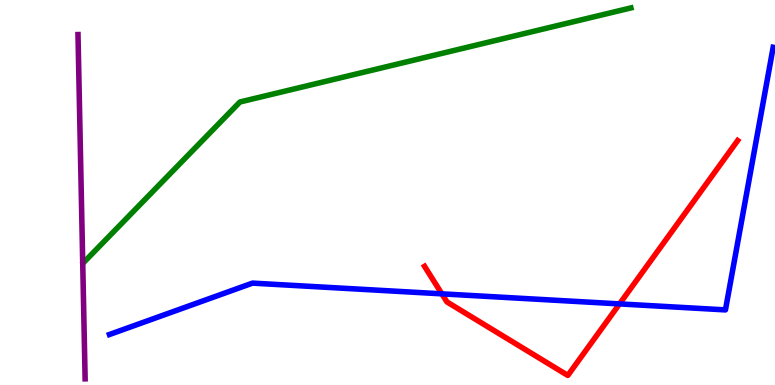[{'lines': ['blue', 'red'], 'intersections': [{'x': 5.7, 'y': 2.37}, {'x': 7.99, 'y': 2.11}]}, {'lines': ['green', 'red'], 'intersections': []}, {'lines': ['purple', 'red'], 'intersections': []}, {'lines': ['blue', 'green'], 'intersections': []}, {'lines': ['blue', 'purple'], 'intersections': []}, {'lines': ['green', 'purple'], 'intersections': []}]